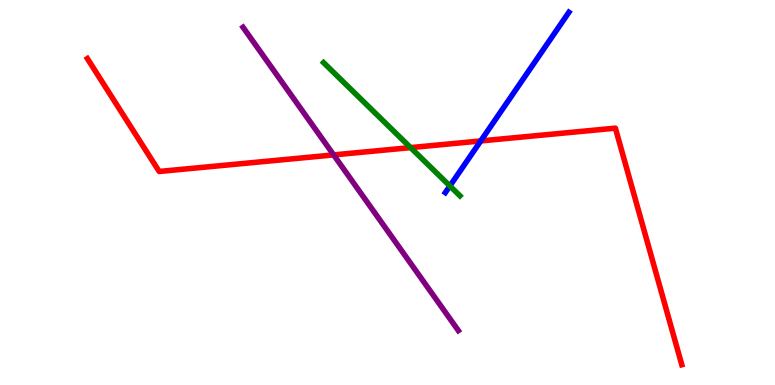[{'lines': ['blue', 'red'], 'intersections': [{'x': 6.2, 'y': 6.34}]}, {'lines': ['green', 'red'], 'intersections': [{'x': 5.3, 'y': 6.17}]}, {'lines': ['purple', 'red'], 'intersections': [{'x': 4.31, 'y': 5.98}]}, {'lines': ['blue', 'green'], 'intersections': [{'x': 5.8, 'y': 5.17}]}, {'lines': ['blue', 'purple'], 'intersections': []}, {'lines': ['green', 'purple'], 'intersections': []}]